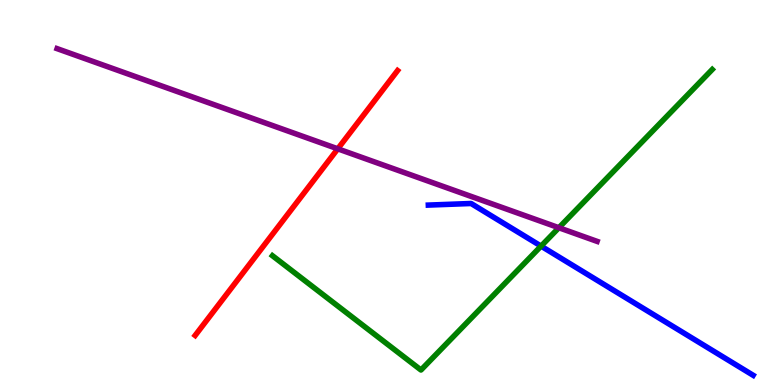[{'lines': ['blue', 'red'], 'intersections': []}, {'lines': ['green', 'red'], 'intersections': []}, {'lines': ['purple', 'red'], 'intersections': [{'x': 4.36, 'y': 6.13}]}, {'lines': ['blue', 'green'], 'intersections': [{'x': 6.98, 'y': 3.61}]}, {'lines': ['blue', 'purple'], 'intersections': []}, {'lines': ['green', 'purple'], 'intersections': [{'x': 7.21, 'y': 4.08}]}]